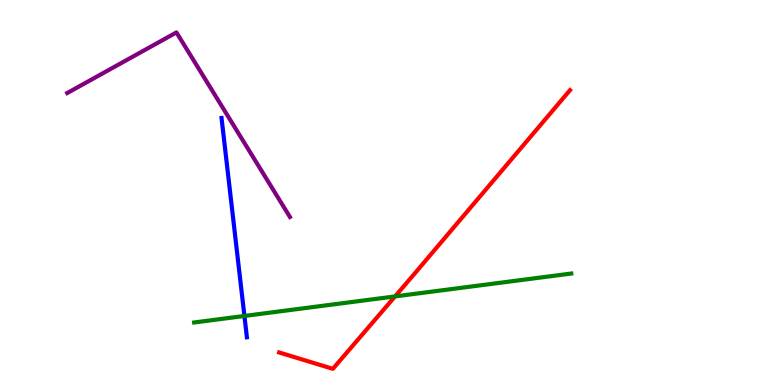[{'lines': ['blue', 'red'], 'intersections': []}, {'lines': ['green', 'red'], 'intersections': [{'x': 5.1, 'y': 2.3}]}, {'lines': ['purple', 'red'], 'intersections': []}, {'lines': ['blue', 'green'], 'intersections': [{'x': 3.15, 'y': 1.79}]}, {'lines': ['blue', 'purple'], 'intersections': []}, {'lines': ['green', 'purple'], 'intersections': []}]